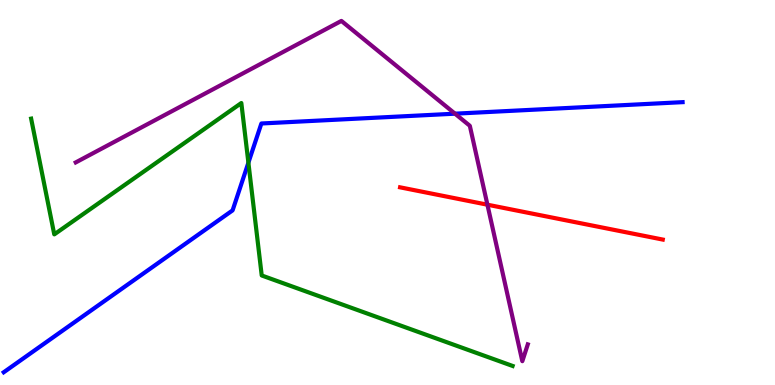[{'lines': ['blue', 'red'], 'intersections': []}, {'lines': ['green', 'red'], 'intersections': []}, {'lines': ['purple', 'red'], 'intersections': [{'x': 6.29, 'y': 4.68}]}, {'lines': ['blue', 'green'], 'intersections': [{'x': 3.21, 'y': 5.77}]}, {'lines': ['blue', 'purple'], 'intersections': [{'x': 5.87, 'y': 7.05}]}, {'lines': ['green', 'purple'], 'intersections': []}]